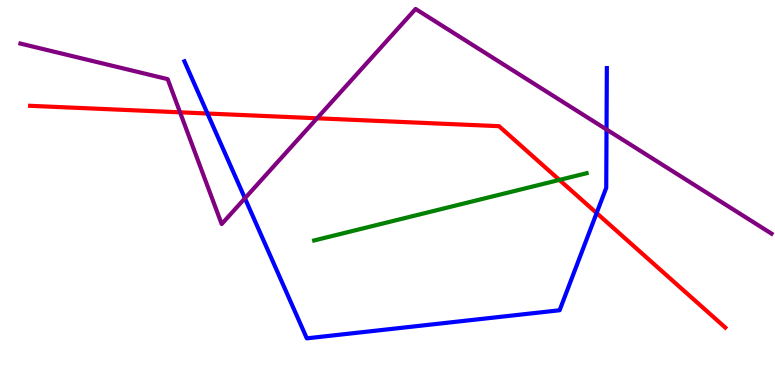[{'lines': ['blue', 'red'], 'intersections': [{'x': 2.68, 'y': 7.05}, {'x': 7.7, 'y': 4.47}]}, {'lines': ['green', 'red'], 'intersections': [{'x': 7.22, 'y': 5.33}]}, {'lines': ['purple', 'red'], 'intersections': [{'x': 2.32, 'y': 7.08}, {'x': 4.09, 'y': 6.93}]}, {'lines': ['blue', 'green'], 'intersections': []}, {'lines': ['blue', 'purple'], 'intersections': [{'x': 3.16, 'y': 4.85}, {'x': 7.83, 'y': 6.64}]}, {'lines': ['green', 'purple'], 'intersections': []}]